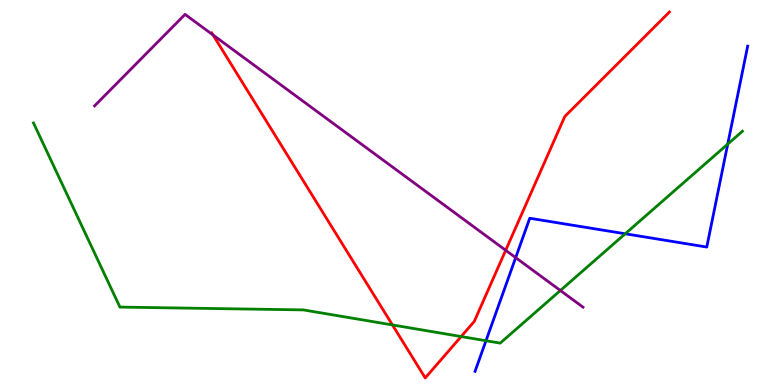[{'lines': ['blue', 'red'], 'intersections': []}, {'lines': ['green', 'red'], 'intersections': [{'x': 5.06, 'y': 1.56}, {'x': 5.95, 'y': 1.26}]}, {'lines': ['purple', 'red'], 'intersections': [{'x': 2.75, 'y': 9.09}, {'x': 6.53, 'y': 3.5}]}, {'lines': ['blue', 'green'], 'intersections': [{'x': 6.27, 'y': 1.15}, {'x': 8.07, 'y': 3.93}, {'x': 9.39, 'y': 6.26}]}, {'lines': ['blue', 'purple'], 'intersections': [{'x': 6.65, 'y': 3.31}]}, {'lines': ['green', 'purple'], 'intersections': [{'x': 7.23, 'y': 2.45}]}]